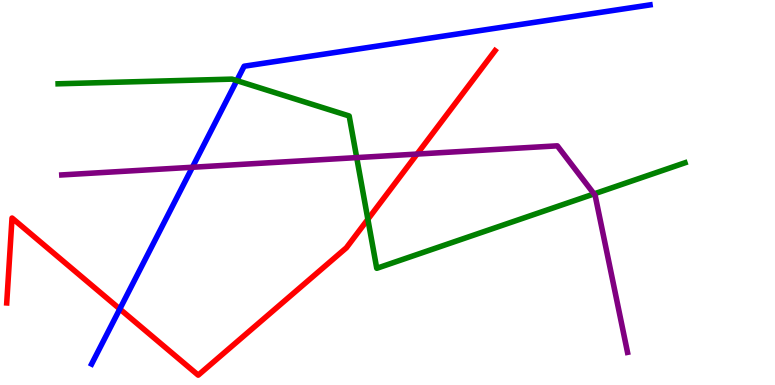[{'lines': ['blue', 'red'], 'intersections': [{'x': 1.55, 'y': 1.97}]}, {'lines': ['green', 'red'], 'intersections': [{'x': 4.75, 'y': 4.3}]}, {'lines': ['purple', 'red'], 'intersections': [{'x': 5.38, 'y': 6.0}]}, {'lines': ['blue', 'green'], 'intersections': [{'x': 3.06, 'y': 7.91}]}, {'lines': ['blue', 'purple'], 'intersections': [{'x': 2.48, 'y': 5.66}]}, {'lines': ['green', 'purple'], 'intersections': [{'x': 4.6, 'y': 5.91}, {'x': 7.67, 'y': 4.96}]}]